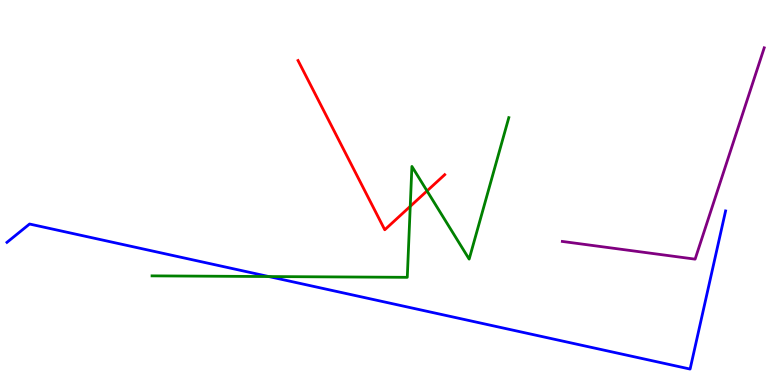[{'lines': ['blue', 'red'], 'intersections': []}, {'lines': ['green', 'red'], 'intersections': [{'x': 5.29, 'y': 4.64}, {'x': 5.51, 'y': 5.04}]}, {'lines': ['purple', 'red'], 'intersections': []}, {'lines': ['blue', 'green'], 'intersections': [{'x': 3.47, 'y': 2.82}]}, {'lines': ['blue', 'purple'], 'intersections': []}, {'lines': ['green', 'purple'], 'intersections': []}]